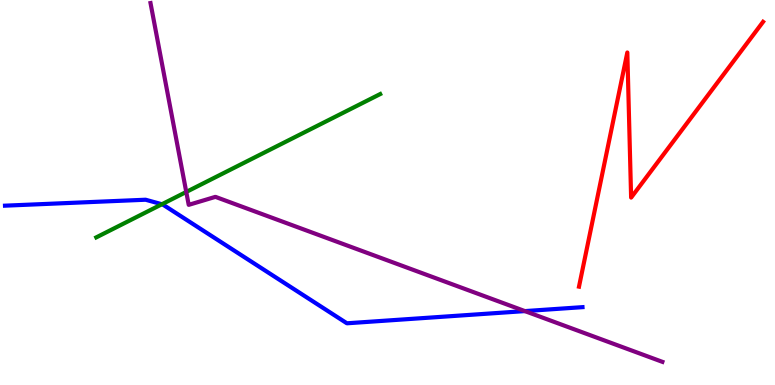[{'lines': ['blue', 'red'], 'intersections': []}, {'lines': ['green', 'red'], 'intersections': []}, {'lines': ['purple', 'red'], 'intersections': []}, {'lines': ['blue', 'green'], 'intersections': [{'x': 2.09, 'y': 4.69}]}, {'lines': ['blue', 'purple'], 'intersections': [{'x': 6.77, 'y': 1.92}]}, {'lines': ['green', 'purple'], 'intersections': [{'x': 2.4, 'y': 5.01}]}]